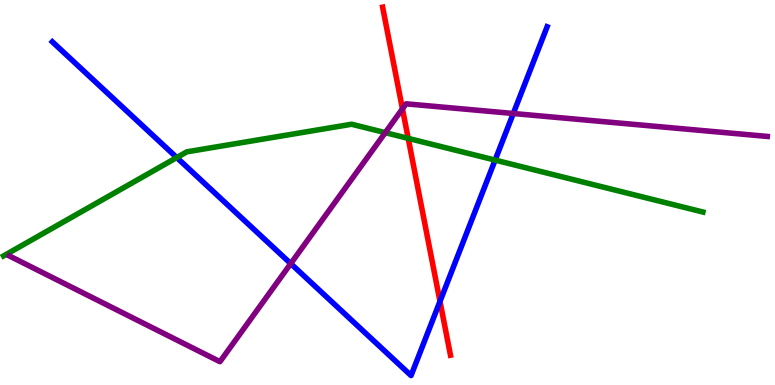[{'lines': ['blue', 'red'], 'intersections': [{'x': 5.68, 'y': 2.17}]}, {'lines': ['green', 'red'], 'intersections': [{'x': 5.27, 'y': 6.41}]}, {'lines': ['purple', 'red'], 'intersections': [{'x': 5.19, 'y': 7.17}]}, {'lines': ['blue', 'green'], 'intersections': [{'x': 2.28, 'y': 5.91}, {'x': 6.39, 'y': 5.84}]}, {'lines': ['blue', 'purple'], 'intersections': [{'x': 3.75, 'y': 3.15}, {'x': 6.62, 'y': 7.05}]}, {'lines': ['green', 'purple'], 'intersections': [{'x': 4.97, 'y': 6.55}]}]